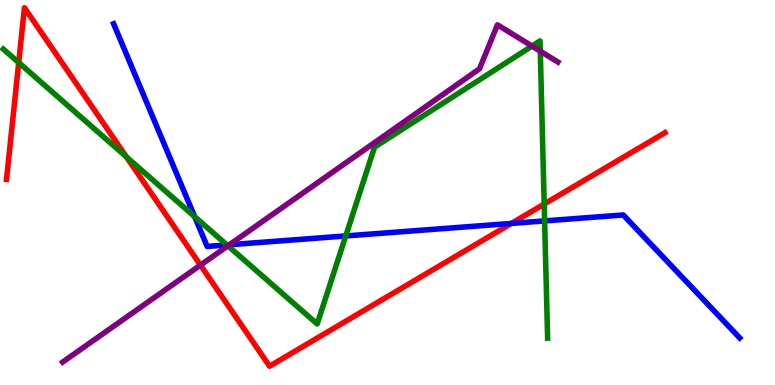[{'lines': ['blue', 'red'], 'intersections': [{'x': 6.6, 'y': 4.2}]}, {'lines': ['green', 'red'], 'intersections': [{'x': 0.241, 'y': 8.37}, {'x': 1.63, 'y': 5.92}, {'x': 7.02, 'y': 4.7}]}, {'lines': ['purple', 'red'], 'intersections': [{'x': 2.59, 'y': 3.11}]}, {'lines': ['blue', 'green'], 'intersections': [{'x': 2.51, 'y': 4.37}, {'x': 2.93, 'y': 3.64}, {'x': 4.46, 'y': 3.87}, {'x': 7.03, 'y': 4.26}]}, {'lines': ['blue', 'purple'], 'intersections': [{'x': 2.96, 'y': 3.64}]}, {'lines': ['green', 'purple'], 'intersections': [{'x': 2.94, 'y': 3.62}, {'x': 6.86, 'y': 8.8}, {'x': 6.97, 'y': 8.67}]}]